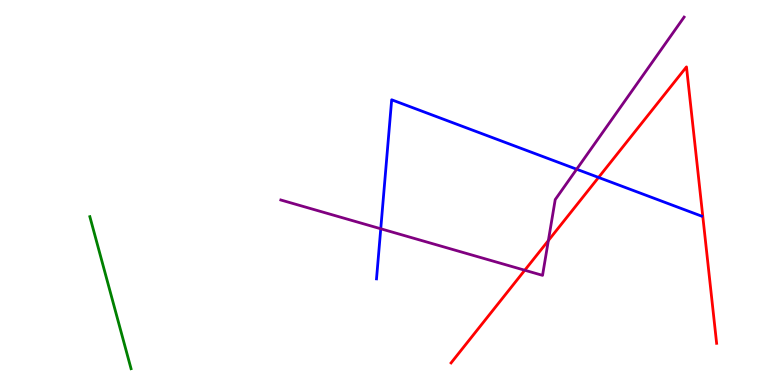[{'lines': ['blue', 'red'], 'intersections': [{'x': 7.72, 'y': 5.39}]}, {'lines': ['green', 'red'], 'intersections': []}, {'lines': ['purple', 'red'], 'intersections': [{'x': 6.77, 'y': 2.98}, {'x': 7.08, 'y': 3.75}]}, {'lines': ['blue', 'green'], 'intersections': []}, {'lines': ['blue', 'purple'], 'intersections': [{'x': 4.91, 'y': 4.06}, {'x': 7.44, 'y': 5.6}]}, {'lines': ['green', 'purple'], 'intersections': []}]